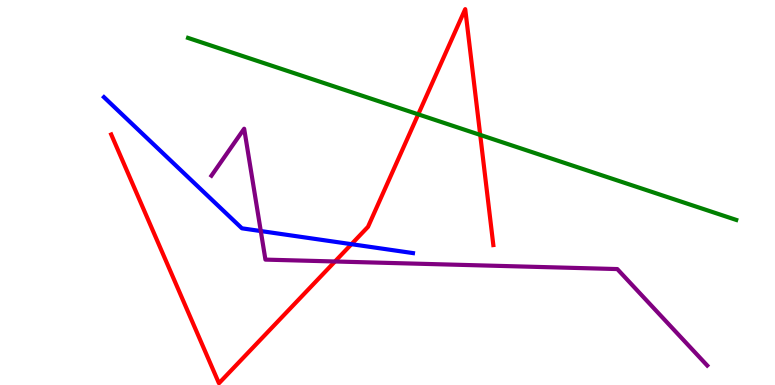[{'lines': ['blue', 'red'], 'intersections': [{'x': 4.54, 'y': 3.66}]}, {'lines': ['green', 'red'], 'intersections': [{'x': 5.4, 'y': 7.03}, {'x': 6.2, 'y': 6.5}]}, {'lines': ['purple', 'red'], 'intersections': [{'x': 4.32, 'y': 3.21}]}, {'lines': ['blue', 'green'], 'intersections': []}, {'lines': ['blue', 'purple'], 'intersections': [{'x': 3.37, 'y': 4.0}]}, {'lines': ['green', 'purple'], 'intersections': []}]